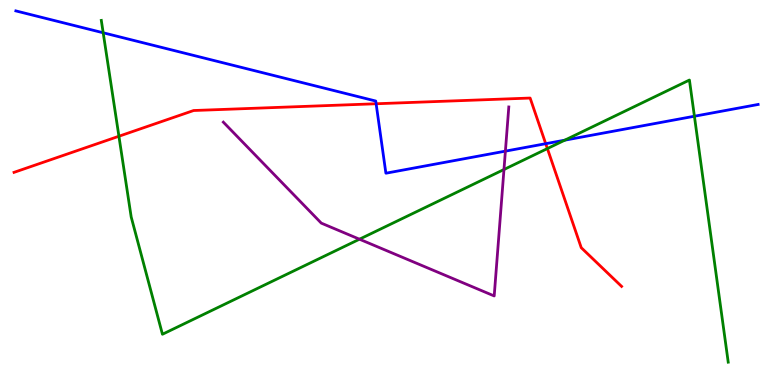[{'lines': ['blue', 'red'], 'intersections': [{'x': 4.85, 'y': 7.3}, {'x': 7.04, 'y': 6.27}]}, {'lines': ['green', 'red'], 'intersections': [{'x': 1.53, 'y': 6.46}, {'x': 7.06, 'y': 6.14}]}, {'lines': ['purple', 'red'], 'intersections': []}, {'lines': ['blue', 'green'], 'intersections': [{'x': 1.33, 'y': 9.15}, {'x': 7.29, 'y': 6.36}, {'x': 8.96, 'y': 6.98}]}, {'lines': ['blue', 'purple'], 'intersections': [{'x': 6.52, 'y': 6.07}]}, {'lines': ['green', 'purple'], 'intersections': [{'x': 4.64, 'y': 3.79}, {'x': 6.5, 'y': 5.6}]}]